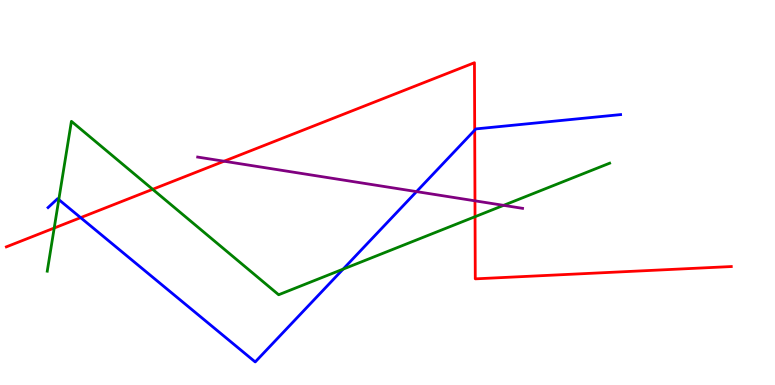[{'lines': ['blue', 'red'], 'intersections': [{'x': 1.04, 'y': 4.35}, {'x': 6.13, 'y': 6.62}]}, {'lines': ['green', 'red'], 'intersections': [{'x': 0.699, 'y': 4.08}, {'x': 1.97, 'y': 5.08}, {'x': 6.13, 'y': 4.37}]}, {'lines': ['purple', 'red'], 'intersections': [{'x': 2.89, 'y': 5.81}, {'x': 6.13, 'y': 4.78}]}, {'lines': ['blue', 'green'], 'intersections': [{'x': 0.759, 'y': 4.82}, {'x': 4.43, 'y': 3.01}]}, {'lines': ['blue', 'purple'], 'intersections': [{'x': 5.37, 'y': 5.02}]}, {'lines': ['green', 'purple'], 'intersections': [{'x': 6.5, 'y': 4.67}]}]